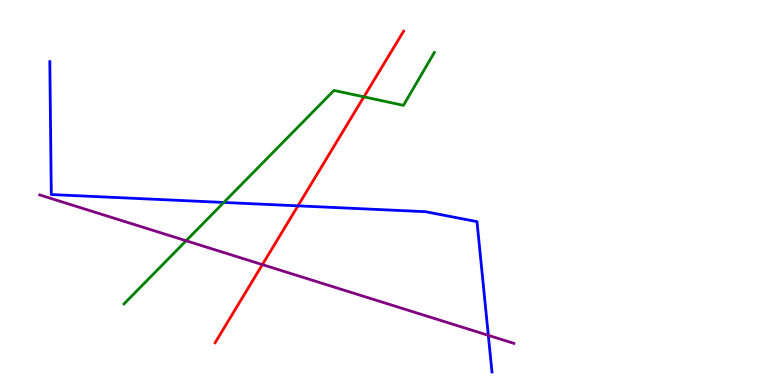[{'lines': ['blue', 'red'], 'intersections': [{'x': 3.84, 'y': 4.65}]}, {'lines': ['green', 'red'], 'intersections': [{'x': 4.7, 'y': 7.48}]}, {'lines': ['purple', 'red'], 'intersections': [{'x': 3.39, 'y': 3.13}]}, {'lines': ['blue', 'green'], 'intersections': [{'x': 2.89, 'y': 4.74}]}, {'lines': ['blue', 'purple'], 'intersections': [{'x': 6.3, 'y': 1.29}]}, {'lines': ['green', 'purple'], 'intersections': [{'x': 2.4, 'y': 3.75}]}]